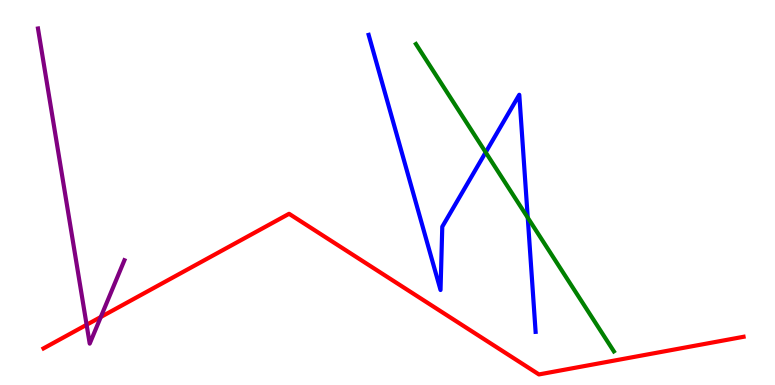[{'lines': ['blue', 'red'], 'intersections': []}, {'lines': ['green', 'red'], 'intersections': []}, {'lines': ['purple', 'red'], 'intersections': [{'x': 1.12, 'y': 1.56}, {'x': 1.3, 'y': 1.77}]}, {'lines': ['blue', 'green'], 'intersections': [{'x': 6.27, 'y': 6.04}, {'x': 6.81, 'y': 4.35}]}, {'lines': ['blue', 'purple'], 'intersections': []}, {'lines': ['green', 'purple'], 'intersections': []}]